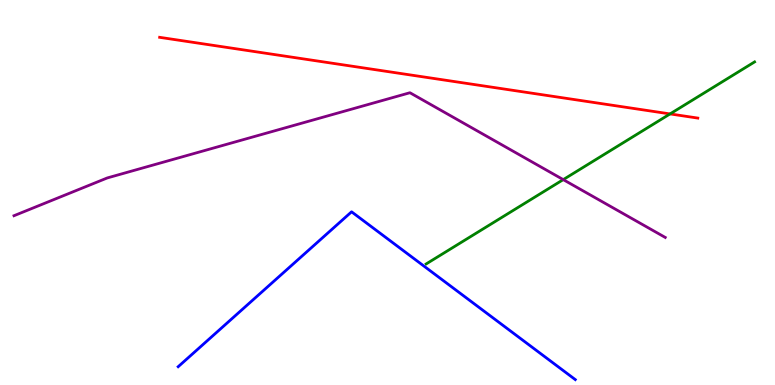[{'lines': ['blue', 'red'], 'intersections': []}, {'lines': ['green', 'red'], 'intersections': [{'x': 8.65, 'y': 7.04}]}, {'lines': ['purple', 'red'], 'intersections': []}, {'lines': ['blue', 'green'], 'intersections': []}, {'lines': ['blue', 'purple'], 'intersections': []}, {'lines': ['green', 'purple'], 'intersections': [{'x': 7.27, 'y': 5.33}]}]